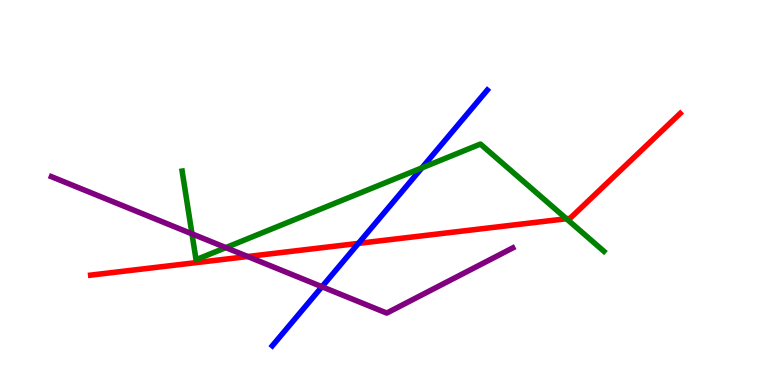[{'lines': ['blue', 'red'], 'intersections': [{'x': 4.62, 'y': 3.68}]}, {'lines': ['green', 'red'], 'intersections': [{'x': 7.31, 'y': 4.32}]}, {'lines': ['purple', 'red'], 'intersections': [{'x': 3.2, 'y': 3.34}]}, {'lines': ['blue', 'green'], 'intersections': [{'x': 5.44, 'y': 5.64}]}, {'lines': ['blue', 'purple'], 'intersections': [{'x': 4.15, 'y': 2.55}]}, {'lines': ['green', 'purple'], 'intersections': [{'x': 2.48, 'y': 3.93}, {'x': 2.91, 'y': 3.57}]}]